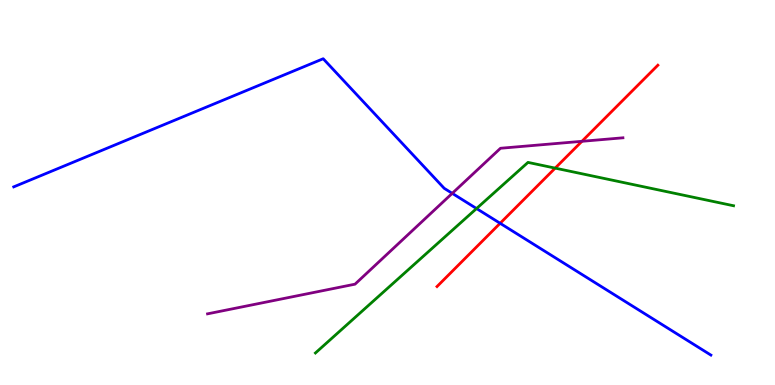[{'lines': ['blue', 'red'], 'intersections': [{'x': 6.45, 'y': 4.2}]}, {'lines': ['green', 'red'], 'intersections': [{'x': 7.16, 'y': 5.63}]}, {'lines': ['purple', 'red'], 'intersections': [{'x': 7.51, 'y': 6.33}]}, {'lines': ['blue', 'green'], 'intersections': [{'x': 6.15, 'y': 4.58}]}, {'lines': ['blue', 'purple'], 'intersections': [{'x': 5.84, 'y': 4.98}]}, {'lines': ['green', 'purple'], 'intersections': []}]